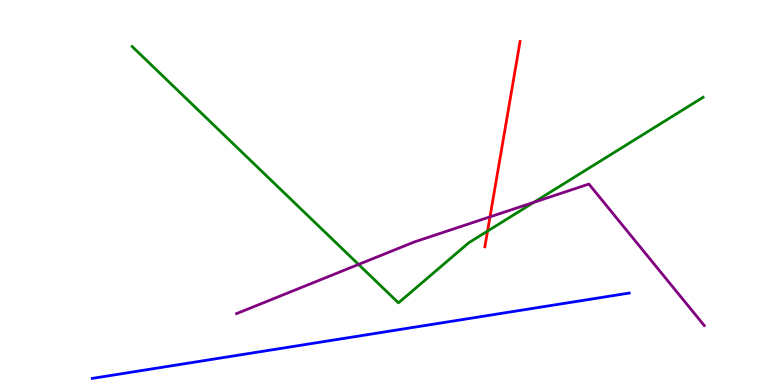[{'lines': ['blue', 'red'], 'intersections': []}, {'lines': ['green', 'red'], 'intersections': [{'x': 6.29, 'y': 4.0}]}, {'lines': ['purple', 'red'], 'intersections': [{'x': 6.32, 'y': 4.37}]}, {'lines': ['blue', 'green'], 'intersections': []}, {'lines': ['blue', 'purple'], 'intersections': []}, {'lines': ['green', 'purple'], 'intersections': [{'x': 4.63, 'y': 3.13}, {'x': 6.89, 'y': 4.75}]}]